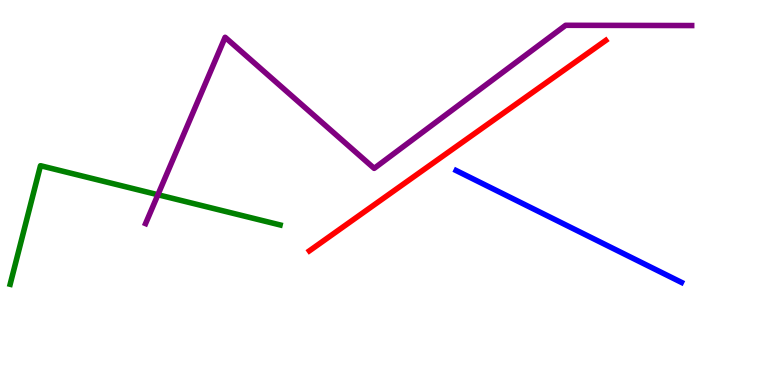[{'lines': ['blue', 'red'], 'intersections': []}, {'lines': ['green', 'red'], 'intersections': []}, {'lines': ['purple', 'red'], 'intersections': []}, {'lines': ['blue', 'green'], 'intersections': []}, {'lines': ['blue', 'purple'], 'intersections': []}, {'lines': ['green', 'purple'], 'intersections': [{'x': 2.04, 'y': 4.94}]}]